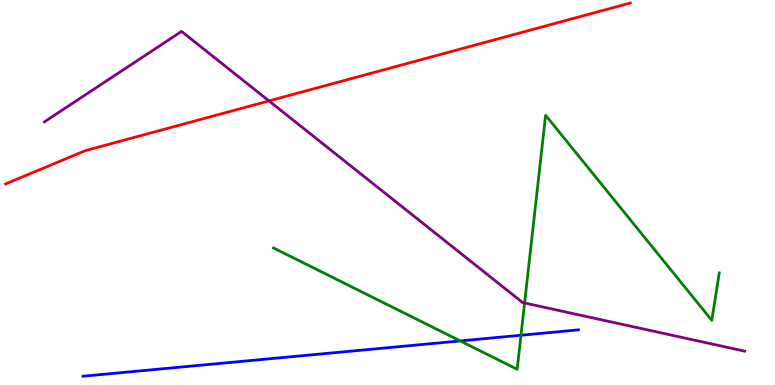[{'lines': ['blue', 'red'], 'intersections': []}, {'lines': ['green', 'red'], 'intersections': []}, {'lines': ['purple', 'red'], 'intersections': [{'x': 3.47, 'y': 7.38}]}, {'lines': ['blue', 'green'], 'intersections': [{'x': 5.94, 'y': 1.14}, {'x': 6.72, 'y': 1.29}]}, {'lines': ['blue', 'purple'], 'intersections': []}, {'lines': ['green', 'purple'], 'intersections': [{'x': 6.77, 'y': 2.13}]}]